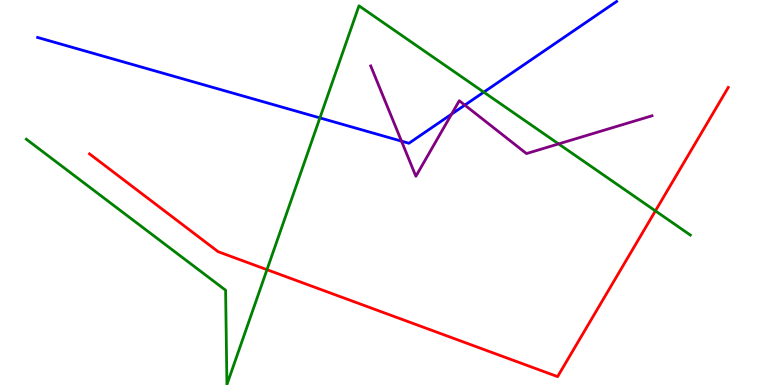[{'lines': ['blue', 'red'], 'intersections': []}, {'lines': ['green', 'red'], 'intersections': [{'x': 3.44, 'y': 3.0}, {'x': 8.46, 'y': 4.52}]}, {'lines': ['purple', 'red'], 'intersections': []}, {'lines': ['blue', 'green'], 'intersections': [{'x': 4.13, 'y': 6.94}, {'x': 6.24, 'y': 7.61}]}, {'lines': ['blue', 'purple'], 'intersections': [{'x': 5.18, 'y': 6.33}, {'x': 5.83, 'y': 7.04}, {'x': 6.0, 'y': 7.27}]}, {'lines': ['green', 'purple'], 'intersections': [{'x': 7.21, 'y': 6.26}]}]